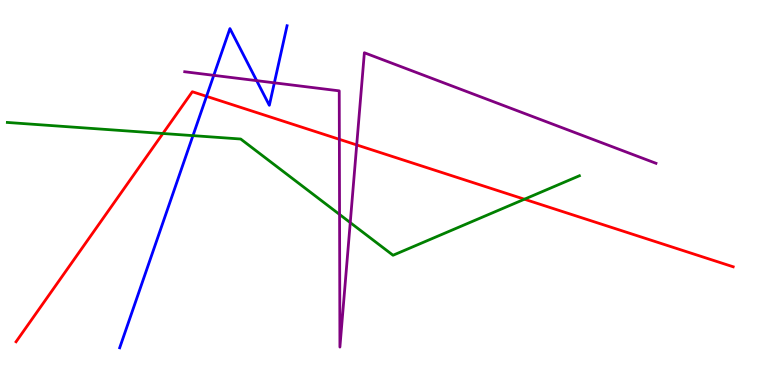[{'lines': ['blue', 'red'], 'intersections': [{'x': 2.66, 'y': 7.5}]}, {'lines': ['green', 'red'], 'intersections': [{'x': 2.1, 'y': 6.53}, {'x': 6.77, 'y': 4.83}]}, {'lines': ['purple', 'red'], 'intersections': [{'x': 4.38, 'y': 6.38}, {'x': 4.6, 'y': 6.24}]}, {'lines': ['blue', 'green'], 'intersections': [{'x': 2.49, 'y': 6.48}]}, {'lines': ['blue', 'purple'], 'intersections': [{'x': 2.76, 'y': 8.04}, {'x': 3.31, 'y': 7.91}, {'x': 3.54, 'y': 7.85}]}, {'lines': ['green', 'purple'], 'intersections': [{'x': 4.38, 'y': 4.43}, {'x': 4.52, 'y': 4.22}]}]